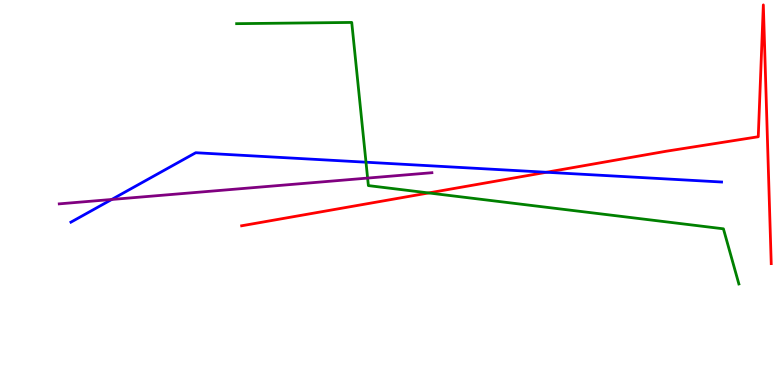[{'lines': ['blue', 'red'], 'intersections': [{'x': 7.05, 'y': 5.53}]}, {'lines': ['green', 'red'], 'intersections': [{'x': 5.53, 'y': 4.99}]}, {'lines': ['purple', 'red'], 'intersections': []}, {'lines': ['blue', 'green'], 'intersections': [{'x': 4.72, 'y': 5.79}]}, {'lines': ['blue', 'purple'], 'intersections': [{'x': 1.44, 'y': 4.82}]}, {'lines': ['green', 'purple'], 'intersections': [{'x': 4.74, 'y': 5.37}]}]